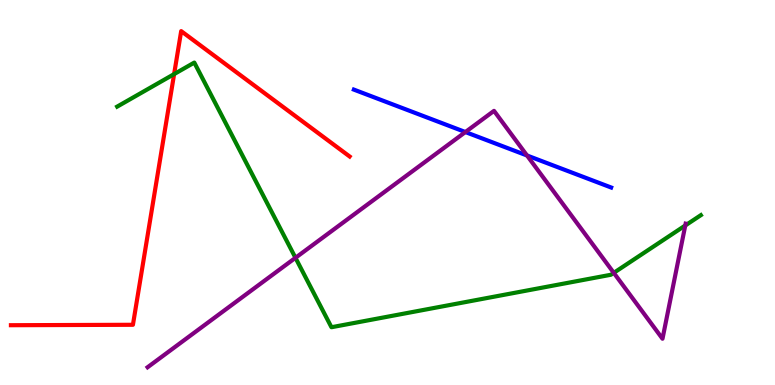[{'lines': ['blue', 'red'], 'intersections': []}, {'lines': ['green', 'red'], 'intersections': [{'x': 2.25, 'y': 8.08}]}, {'lines': ['purple', 'red'], 'intersections': []}, {'lines': ['blue', 'green'], 'intersections': []}, {'lines': ['blue', 'purple'], 'intersections': [{'x': 6.01, 'y': 6.57}, {'x': 6.8, 'y': 5.96}]}, {'lines': ['green', 'purple'], 'intersections': [{'x': 3.81, 'y': 3.3}, {'x': 7.92, 'y': 2.91}, {'x': 8.84, 'y': 4.14}]}]